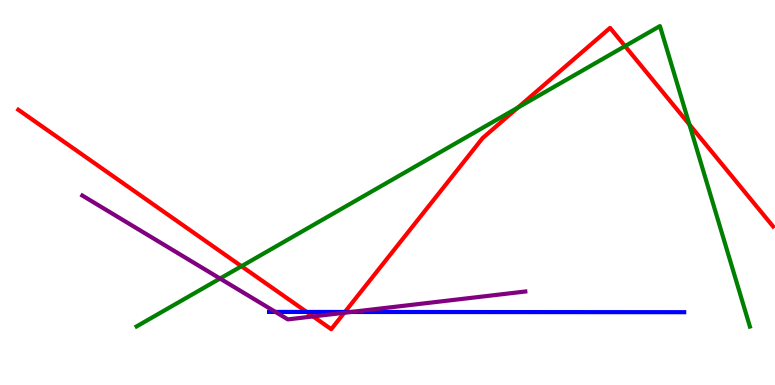[{'lines': ['blue', 'red'], 'intersections': [{'x': 3.96, 'y': 1.9}, {'x': 4.45, 'y': 1.9}]}, {'lines': ['green', 'red'], 'intersections': [{'x': 3.12, 'y': 3.08}, {'x': 6.68, 'y': 7.2}, {'x': 8.06, 'y': 8.8}, {'x': 8.9, 'y': 6.77}]}, {'lines': ['purple', 'red'], 'intersections': [{'x': 4.04, 'y': 1.78}, {'x': 4.44, 'y': 1.88}]}, {'lines': ['blue', 'green'], 'intersections': []}, {'lines': ['blue', 'purple'], 'intersections': [{'x': 3.55, 'y': 1.9}, {'x': 4.53, 'y': 1.9}]}, {'lines': ['green', 'purple'], 'intersections': [{'x': 2.84, 'y': 2.77}]}]